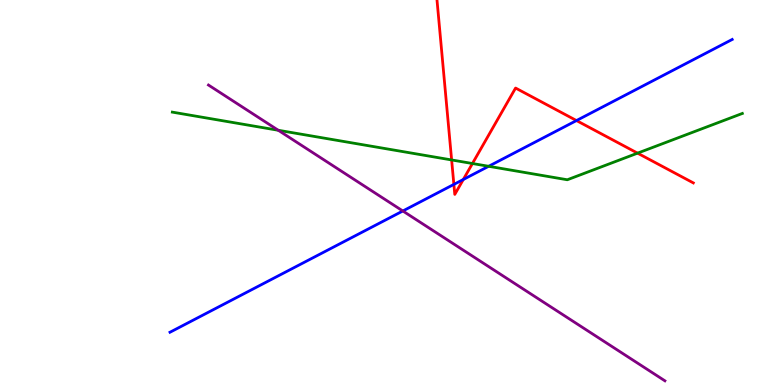[{'lines': ['blue', 'red'], 'intersections': [{'x': 5.86, 'y': 5.21}, {'x': 5.98, 'y': 5.34}, {'x': 7.44, 'y': 6.87}]}, {'lines': ['green', 'red'], 'intersections': [{'x': 5.83, 'y': 5.85}, {'x': 6.1, 'y': 5.75}, {'x': 8.23, 'y': 6.02}]}, {'lines': ['purple', 'red'], 'intersections': []}, {'lines': ['blue', 'green'], 'intersections': [{'x': 6.31, 'y': 5.68}]}, {'lines': ['blue', 'purple'], 'intersections': [{'x': 5.2, 'y': 4.52}]}, {'lines': ['green', 'purple'], 'intersections': [{'x': 3.59, 'y': 6.62}]}]